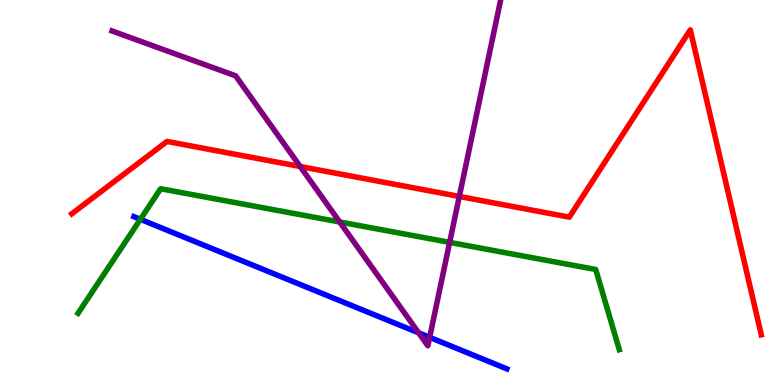[{'lines': ['blue', 'red'], 'intersections': []}, {'lines': ['green', 'red'], 'intersections': []}, {'lines': ['purple', 'red'], 'intersections': [{'x': 3.87, 'y': 5.68}, {'x': 5.93, 'y': 4.9}]}, {'lines': ['blue', 'green'], 'intersections': [{'x': 1.81, 'y': 4.3}]}, {'lines': ['blue', 'purple'], 'intersections': [{'x': 5.4, 'y': 1.35}, {'x': 5.54, 'y': 1.24}]}, {'lines': ['green', 'purple'], 'intersections': [{'x': 4.38, 'y': 4.23}, {'x': 5.8, 'y': 3.7}]}]